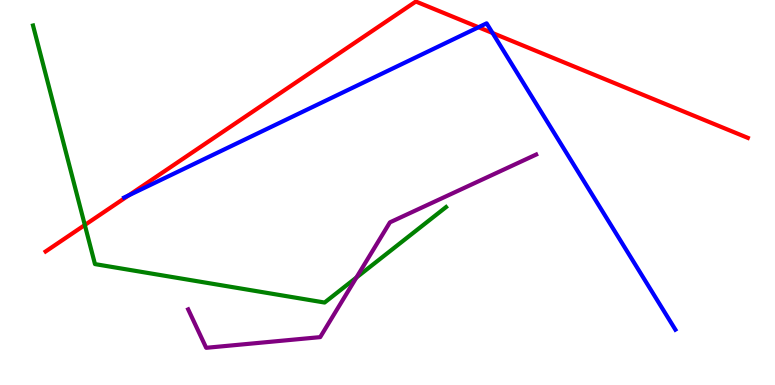[{'lines': ['blue', 'red'], 'intersections': [{'x': 1.66, 'y': 4.93}, {'x': 6.17, 'y': 9.29}, {'x': 6.36, 'y': 9.14}]}, {'lines': ['green', 'red'], 'intersections': [{'x': 1.09, 'y': 4.16}]}, {'lines': ['purple', 'red'], 'intersections': []}, {'lines': ['blue', 'green'], 'intersections': []}, {'lines': ['blue', 'purple'], 'intersections': []}, {'lines': ['green', 'purple'], 'intersections': [{'x': 4.6, 'y': 2.79}]}]